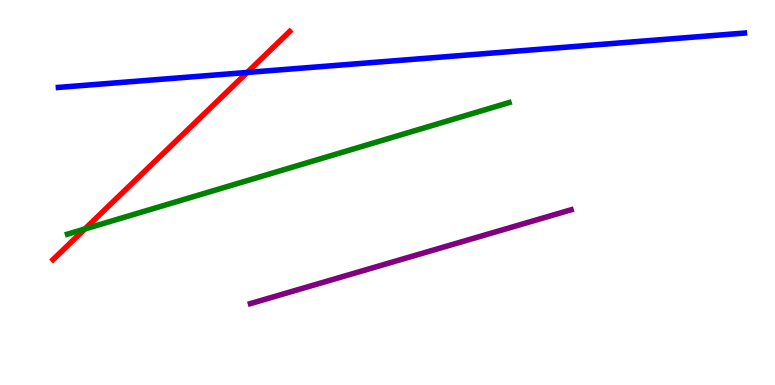[{'lines': ['blue', 'red'], 'intersections': [{'x': 3.19, 'y': 8.12}]}, {'lines': ['green', 'red'], 'intersections': [{'x': 1.09, 'y': 4.05}]}, {'lines': ['purple', 'red'], 'intersections': []}, {'lines': ['blue', 'green'], 'intersections': []}, {'lines': ['blue', 'purple'], 'intersections': []}, {'lines': ['green', 'purple'], 'intersections': []}]